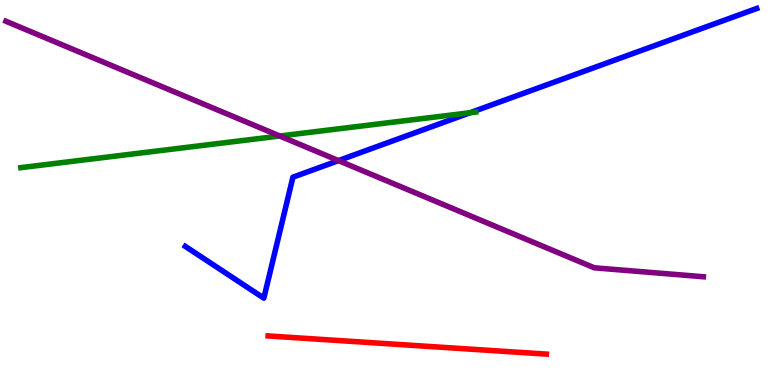[{'lines': ['blue', 'red'], 'intersections': []}, {'lines': ['green', 'red'], 'intersections': []}, {'lines': ['purple', 'red'], 'intersections': []}, {'lines': ['blue', 'green'], 'intersections': [{'x': 6.06, 'y': 7.07}]}, {'lines': ['blue', 'purple'], 'intersections': [{'x': 4.37, 'y': 5.83}]}, {'lines': ['green', 'purple'], 'intersections': [{'x': 3.61, 'y': 6.47}]}]